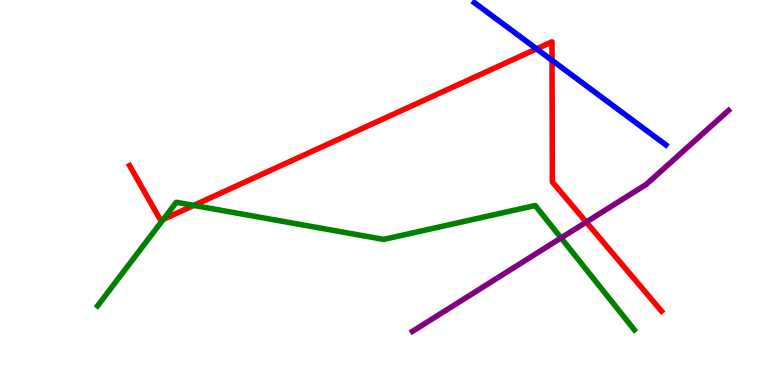[{'lines': ['blue', 'red'], 'intersections': [{'x': 6.92, 'y': 8.73}, {'x': 7.12, 'y': 8.43}]}, {'lines': ['green', 'red'], 'intersections': [{'x': 2.11, 'y': 4.3}, {'x': 2.5, 'y': 4.66}]}, {'lines': ['purple', 'red'], 'intersections': [{'x': 7.56, 'y': 4.23}]}, {'lines': ['blue', 'green'], 'intersections': []}, {'lines': ['blue', 'purple'], 'intersections': []}, {'lines': ['green', 'purple'], 'intersections': [{'x': 7.24, 'y': 3.82}]}]